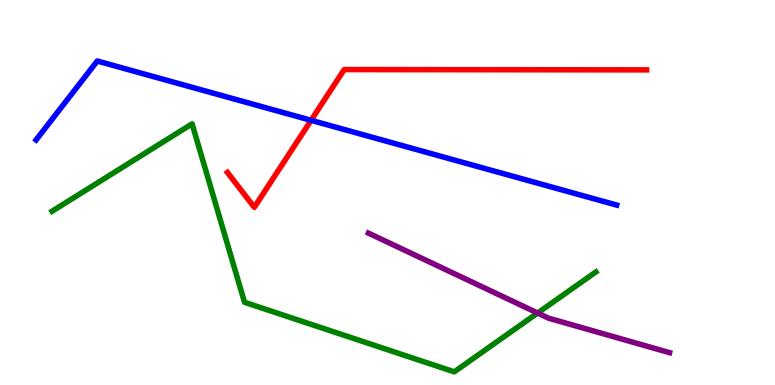[{'lines': ['blue', 'red'], 'intersections': [{'x': 4.01, 'y': 6.88}]}, {'lines': ['green', 'red'], 'intersections': []}, {'lines': ['purple', 'red'], 'intersections': []}, {'lines': ['blue', 'green'], 'intersections': []}, {'lines': ['blue', 'purple'], 'intersections': []}, {'lines': ['green', 'purple'], 'intersections': [{'x': 6.94, 'y': 1.87}]}]